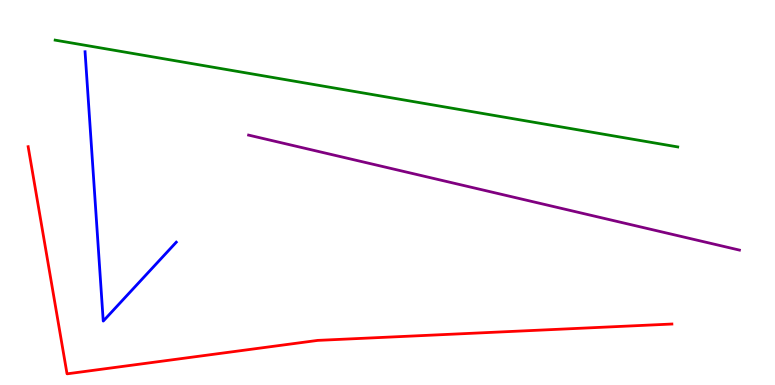[{'lines': ['blue', 'red'], 'intersections': []}, {'lines': ['green', 'red'], 'intersections': []}, {'lines': ['purple', 'red'], 'intersections': []}, {'lines': ['blue', 'green'], 'intersections': []}, {'lines': ['blue', 'purple'], 'intersections': []}, {'lines': ['green', 'purple'], 'intersections': []}]